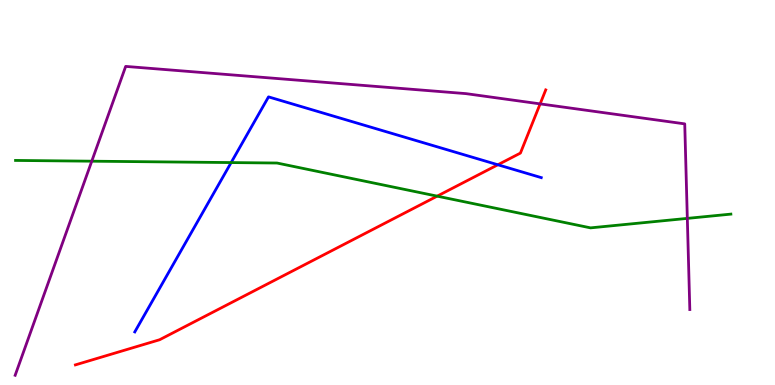[{'lines': ['blue', 'red'], 'intersections': [{'x': 6.42, 'y': 5.72}]}, {'lines': ['green', 'red'], 'intersections': [{'x': 5.64, 'y': 4.91}]}, {'lines': ['purple', 'red'], 'intersections': [{'x': 6.97, 'y': 7.3}]}, {'lines': ['blue', 'green'], 'intersections': [{'x': 2.98, 'y': 5.78}]}, {'lines': ['blue', 'purple'], 'intersections': []}, {'lines': ['green', 'purple'], 'intersections': [{'x': 1.18, 'y': 5.81}, {'x': 8.87, 'y': 4.33}]}]